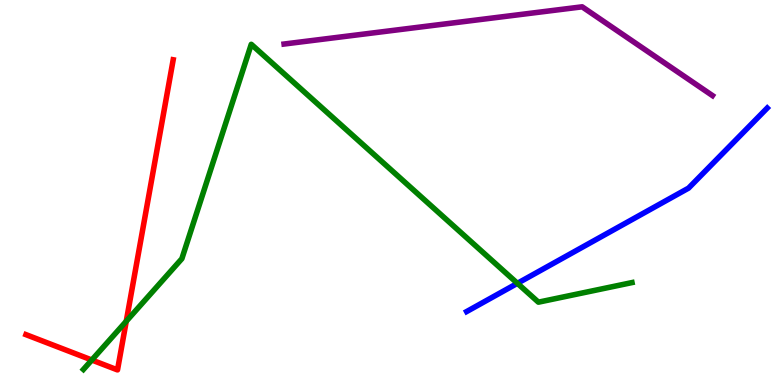[{'lines': ['blue', 'red'], 'intersections': []}, {'lines': ['green', 'red'], 'intersections': [{'x': 1.18, 'y': 0.649}, {'x': 1.63, 'y': 1.66}]}, {'lines': ['purple', 'red'], 'intersections': []}, {'lines': ['blue', 'green'], 'intersections': [{'x': 6.68, 'y': 2.64}]}, {'lines': ['blue', 'purple'], 'intersections': []}, {'lines': ['green', 'purple'], 'intersections': []}]